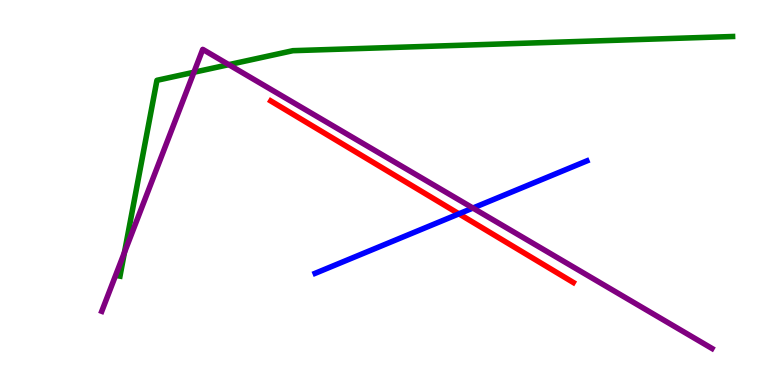[{'lines': ['blue', 'red'], 'intersections': [{'x': 5.92, 'y': 4.45}]}, {'lines': ['green', 'red'], 'intersections': []}, {'lines': ['purple', 'red'], 'intersections': []}, {'lines': ['blue', 'green'], 'intersections': []}, {'lines': ['blue', 'purple'], 'intersections': [{'x': 6.1, 'y': 4.6}]}, {'lines': ['green', 'purple'], 'intersections': [{'x': 1.61, 'y': 3.44}, {'x': 2.5, 'y': 8.12}, {'x': 2.95, 'y': 8.32}]}]